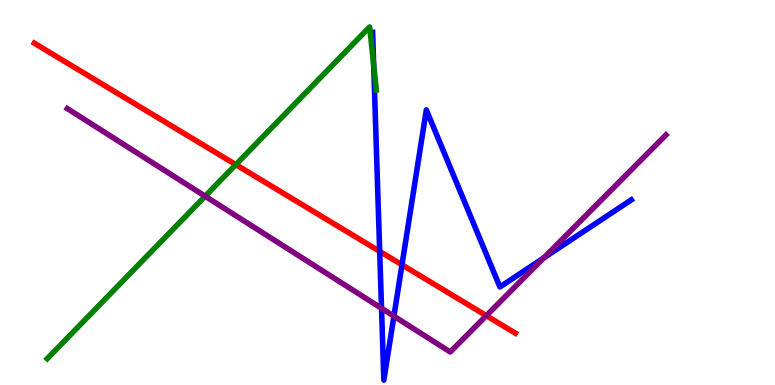[{'lines': ['blue', 'red'], 'intersections': [{'x': 4.9, 'y': 3.47}, {'x': 5.19, 'y': 3.12}]}, {'lines': ['green', 'red'], 'intersections': [{'x': 3.04, 'y': 5.72}]}, {'lines': ['purple', 'red'], 'intersections': [{'x': 6.28, 'y': 1.8}]}, {'lines': ['blue', 'green'], 'intersections': [{'x': 4.82, 'y': 8.32}]}, {'lines': ['blue', 'purple'], 'intersections': [{'x': 4.92, 'y': 1.99}, {'x': 5.08, 'y': 1.79}, {'x': 7.02, 'y': 3.3}]}, {'lines': ['green', 'purple'], 'intersections': [{'x': 2.65, 'y': 4.9}]}]